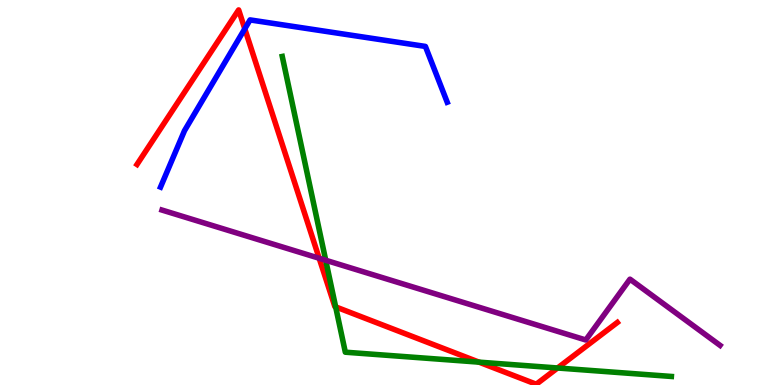[{'lines': ['blue', 'red'], 'intersections': [{'x': 3.16, 'y': 9.25}]}, {'lines': ['green', 'red'], 'intersections': [{'x': 4.33, 'y': 2.03}, {'x': 6.18, 'y': 0.594}, {'x': 7.19, 'y': 0.442}]}, {'lines': ['purple', 'red'], 'intersections': [{'x': 4.12, 'y': 3.29}]}, {'lines': ['blue', 'green'], 'intersections': []}, {'lines': ['blue', 'purple'], 'intersections': []}, {'lines': ['green', 'purple'], 'intersections': [{'x': 4.2, 'y': 3.24}]}]